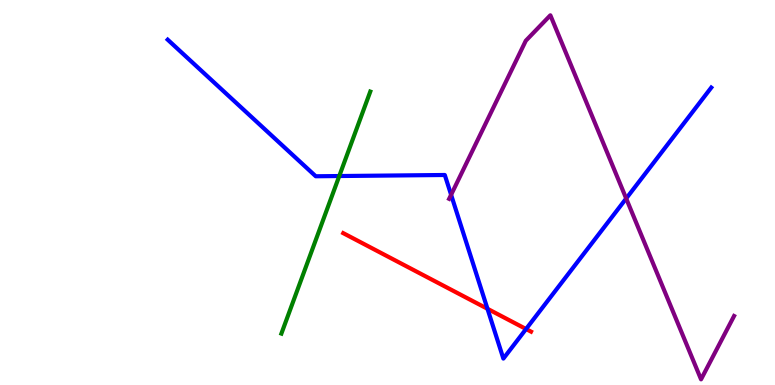[{'lines': ['blue', 'red'], 'intersections': [{'x': 6.29, 'y': 1.98}, {'x': 6.79, 'y': 1.45}]}, {'lines': ['green', 'red'], 'intersections': []}, {'lines': ['purple', 'red'], 'intersections': []}, {'lines': ['blue', 'green'], 'intersections': [{'x': 4.38, 'y': 5.43}]}, {'lines': ['blue', 'purple'], 'intersections': [{'x': 5.82, 'y': 4.94}, {'x': 8.08, 'y': 4.84}]}, {'lines': ['green', 'purple'], 'intersections': []}]